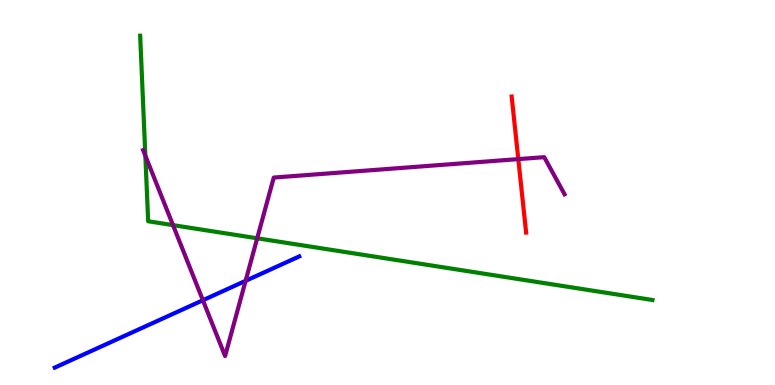[{'lines': ['blue', 'red'], 'intersections': []}, {'lines': ['green', 'red'], 'intersections': []}, {'lines': ['purple', 'red'], 'intersections': [{'x': 6.69, 'y': 5.87}]}, {'lines': ['blue', 'green'], 'intersections': []}, {'lines': ['blue', 'purple'], 'intersections': [{'x': 2.62, 'y': 2.2}, {'x': 3.17, 'y': 2.71}]}, {'lines': ['green', 'purple'], 'intersections': [{'x': 1.88, 'y': 5.96}, {'x': 2.23, 'y': 4.15}, {'x': 3.32, 'y': 3.81}]}]